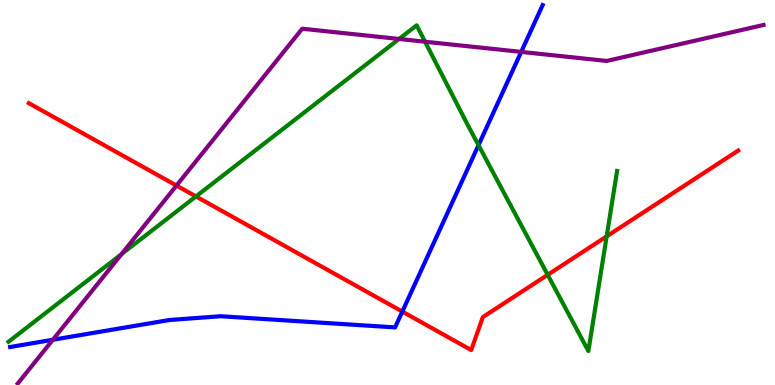[{'lines': ['blue', 'red'], 'intersections': [{'x': 5.19, 'y': 1.91}]}, {'lines': ['green', 'red'], 'intersections': [{'x': 2.53, 'y': 4.9}, {'x': 7.07, 'y': 2.86}, {'x': 7.83, 'y': 3.86}]}, {'lines': ['purple', 'red'], 'intersections': [{'x': 2.28, 'y': 5.18}]}, {'lines': ['blue', 'green'], 'intersections': [{'x': 6.17, 'y': 6.23}]}, {'lines': ['blue', 'purple'], 'intersections': [{'x': 0.682, 'y': 1.18}, {'x': 6.73, 'y': 8.65}]}, {'lines': ['green', 'purple'], 'intersections': [{'x': 1.57, 'y': 3.4}, {'x': 5.15, 'y': 8.99}, {'x': 5.48, 'y': 8.92}]}]